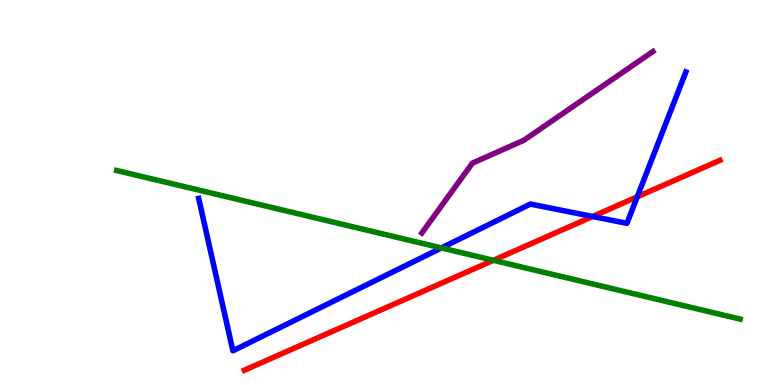[{'lines': ['blue', 'red'], 'intersections': [{'x': 7.65, 'y': 4.38}, {'x': 8.22, 'y': 4.89}]}, {'lines': ['green', 'red'], 'intersections': [{'x': 6.37, 'y': 3.24}]}, {'lines': ['purple', 'red'], 'intersections': []}, {'lines': ['blue', 'green'], 'intersections': [{'x': 5.7, 'y': 3.56}]}, {'lines': ['blue', 'purple'], 'intersections': []}, {'lines': ['green', 'purple'], 'intersections': []}]